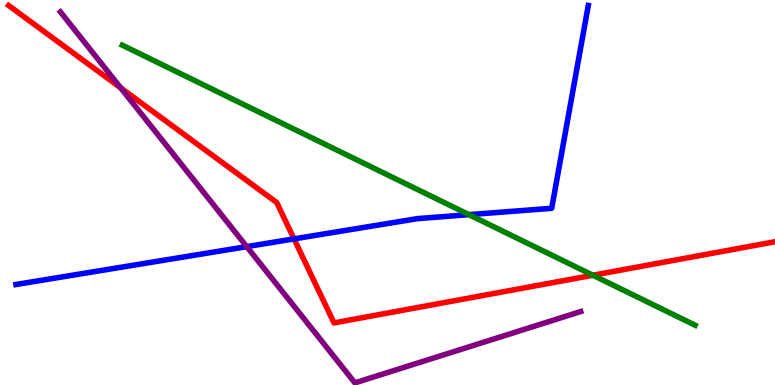[{'lines': ['blue', 'red'], 'intersections': [{'x': 3.79, 'y': 3.8}]}, {'lines': ['green', 'red'], 'intersections': [{'x': 7.65, 'y': 2.85}]}, {'lines': ['purple', 'red'], 'intersections': [{'x': 1.56, 'y': 7.72}]}, {'lines': ['blue', 'green'], 'intersections': [{'x': 6.05, 'y': 4.42}]}, {'lines': ['blue', 'purple'], 'intersections': [{'x': 3.18, 'y': 3.59}]}, {'lines': ['green', 'purple'], 'intersections': []}]